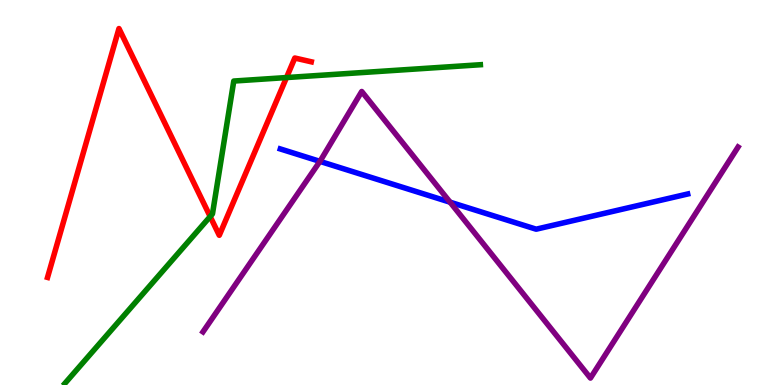[{'lines': ['blue', 'red'], 'intersections': []}, {'lines': ['green', 'red'], 'intersections': [{'x': 2.71, 'y': 4.38}, {'x': 3.7, 'y': 7.99}]}, {'lines': ['purple', 'red'], 'intersections': []}, {'lines': ['blue', 'green'], 'intersections': []}, {'lines': ['blue', 'purple'], 'intersections': [{'x': 4.13, 'y': 5.81}, {'x': 5.81, 'y': 4.75}]}, {'lines': ['green', 'purple'], 'intersections': []}]